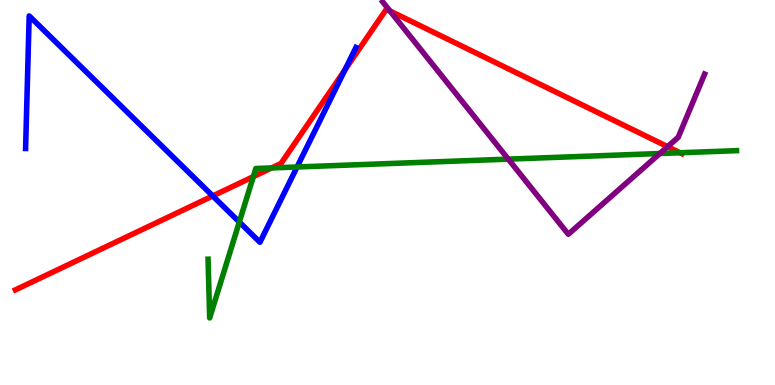[{'lines': ['blue', 'red'], 'intersections': [{'x': 2.75, 'y': 4.91}, {'x': 4.45, 'y': 8.19}]}, {'lines': ['green', 'red'], 'intersections': [{'x': 3.27, 'y': 5.41}, {'x': 3.51, 'y': 5.64}, {'x': 8.78, 'y': 6.03}]}, {'lines': ['purple', 'red'], 'intersections': [{'x': 5.03, 'y': 9.72}, {'x': 8.61, 'y': 6.19}]}, {'lines': ['blue', 'green'], 'intersections': [{'x': 3.09, 'y': 4.23}, {'x': 3.83, 'y': 5.66}]}, {'lines': ['blue', 'purple'], 'intersections': []}, {'lines': ['green', 'purple'], 'intersections': [{'x': 6.56, 'y': 5.87}, {'x': 8.51, 'y': 6.01}]}]